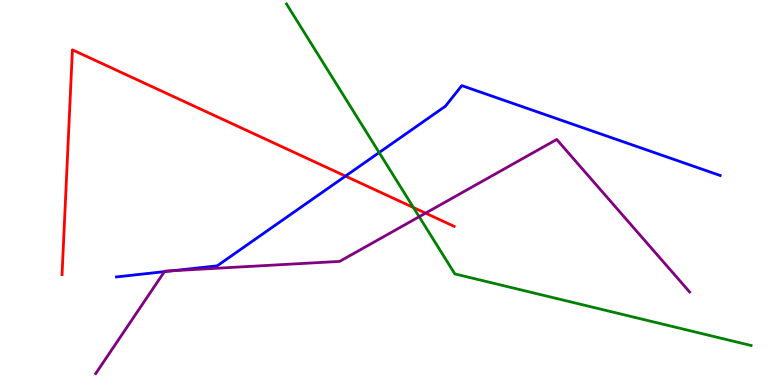[{'lines': ['blue', 'red'], 'intersections': [{'x': 4.46, 'y': 5.43}]}, {'lines': ['green', 'red'], 'intersections': [{'x': 5.33, 'y': 4.61}]}, {'lines': ['purple', 'red'], 'intersections': [{'x': 5.49, 'y': 4.46}]}, {'lines': ['blue', 'green'], 'intersections': [{'x': 4.89, 'y': 6.04}]}, {'lines': ['blue', 'purple'], 'intersections': [{'x': 2.12, 'y': 2.94}, {'x': 2.23, 'y': 2.97}]}, {'lines': ['green', 'purple'], 'intersections': [{'x': 5.41, 'y': 4.37}]}]